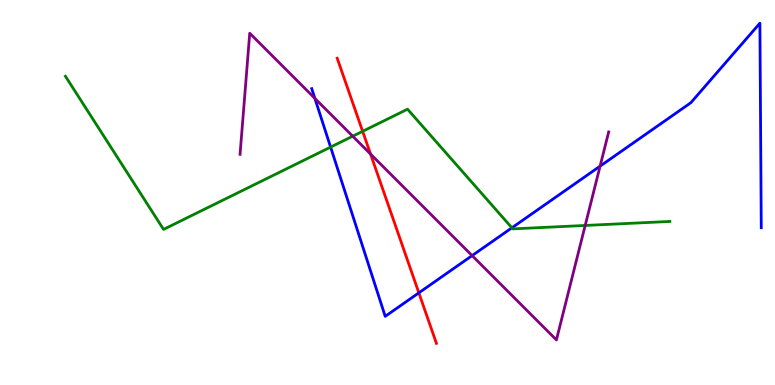[{'lines': ['blue', 'red'], 'intersections': [{'x': 5.4, 'y': 2.39}]}, {'lines': ['green', 'red'], 'intersections': [{'x': 4.68, 'y': 6.59}]}, {'lines': ['purple', 'red'], 'intersections': [{'x': 4.78, 'y': 6.0}]}, {'lines': ['blue', 'green'], 'intersections': [{'x': 4.27, 'y': 6.18}, {'x': 6.61, 'y': 4.08}]}, {'lines': ['blue', 'purple'], 'intersections': [{'x': 4.06, 'y': 7.44}, {'x': 6.09, 'y': 3.36}, {'x': 7.74, 'y': 5.68}]}, {'lines': ['green', 'purple'], 'intersections': [{'x': 4.55, 'y': 6.46}, {'x': 7.55, 'y': 4.14}]}]